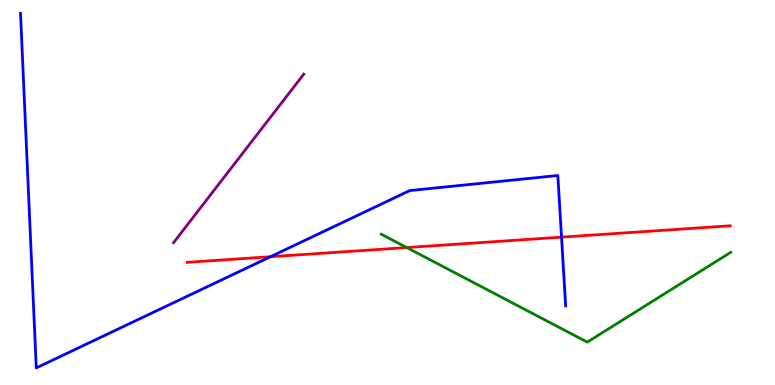[{'lines': ['blue', 'red'], 'intersections': [{'x': 3.49, 'y': 3.33}, {'x': 7.25, 'y': 3.84}]}, {'lines': ['green', 'red'], 'intersections': [{'x': 5.25, 'y': 3.57}]}, {'lines': ['purple', 'red'], 'intersections': []}, {'lines': ['blue', 'green'], 'intersections': []}, {'lines': ['blue', 'purple'], 'intersections': []}, {'lines': ['green', 'purple'], 'intersections': []}]